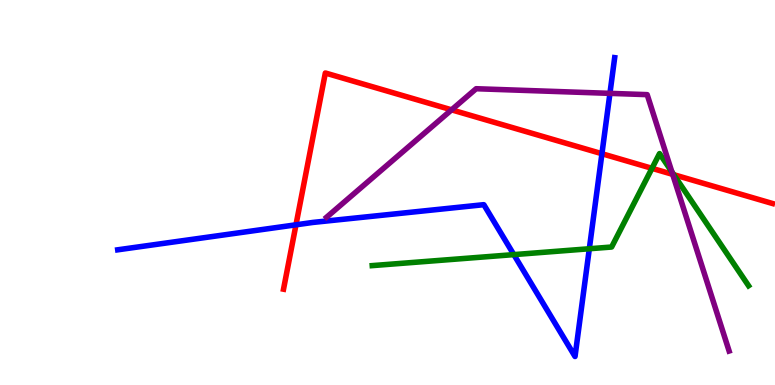[{'lines': ['blue', 'red'], 'intersections': [{'x': 3.82, 'y': 4.16}, {'x': 7.77, 'y': 6.01}]}, {'lines': ['green', 'red'], 'intersections': [{'x': 8.41, 'y': 5.63}, {'x': 8.69, 'y': 5.46}]}, {'lines': ['purple', 'red'], 'intersections': [{'x': 5.83, 'y': 7.15}, {'x': 8.68, 'y': 5.47}]}, {'lines': ['blue', 'green'], 'intersections': [{'x': 6.63, 'y': 3.39}, {'x': 7.6, 'y': 3.54}]}, {'lines': ['blue', 'purple'], 'intersections': [{'x': 7.87, 'y': 7.58}]}, {'lines': ['green', 'purple'], 'intersections': [{'x': 8.67, 'y': 5.54}]}]